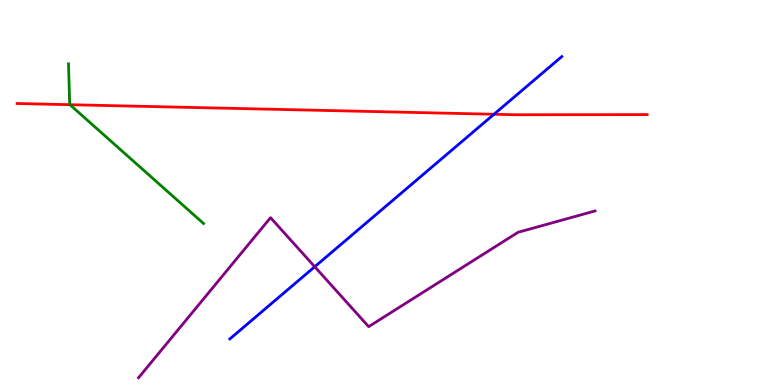[{'lines': ['blue', 'red'], 'intersections': [{'x': 6.37, 'y': 7.03}]}, {'lines': ['green', 'red'], 'intersections': [{'x': 0.902, 'y': 7.28}]}, {'lines': ['purple', 'red'], 'intersections': []}, {'lines': ['blue', 'green'], 'intersections': []}, {'lines': ['blue', 'purple'], 'intersections': [{'x': 4.06, 'y': 3.07}]}, {'lines': ['green', 'purple'], 'intersections': []}]